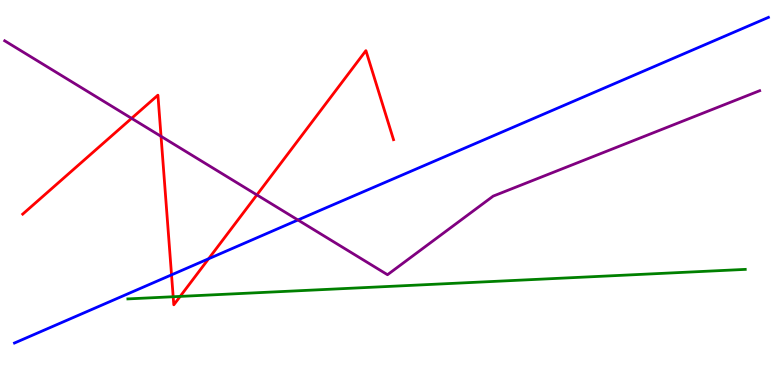[{'lines': ['blue', 'red'], 'intersections': [{'x': 2.21, 'y': 2.86}, {'x': 2.69, 'y': 3.28}]}, {'lines': ['green', 'red'], 'intersections': [{'x': 2.23, 'y': 2.29}, {'x': 2.32, 'y': 2.3}]}, {'lines': ['purple', 'red'], 'intersections': [{'x': 1.7, 'y': 6.93}, {'x': 2.08, 'y': 6.46}, {'x': 3.31, 'y': 4.94}]}, {'lines': ['blue', 'green'], 'intersections': []}, {'lines': ['blue', 'purple'], 'intersections': [{'x': 3.84, 'y': 4.29}]}, {'lines': ['green', 'purple'], 'intersections': []}]